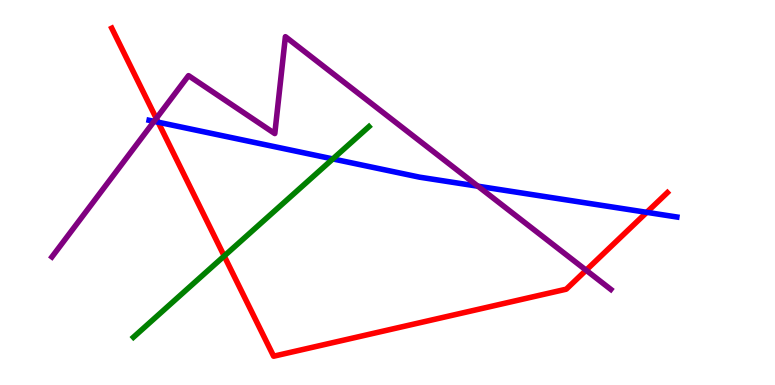[{'lines': ['blue', 'red'], 'intersections': [{'x': 2.04, 'y': 6.83}, {'x': 8.35, 'y': 4.48}]}, {'lines': ['green', 'red'], 'intersections': [{'x': 2.89, 'y': 3.35}]}, {'lines': ['purple', 'red'], 'intersections': [{'x': 2.02, 'y': 6.92}, {'x': 7.56, 'y': 2.98}]}, {'lines': ['blue', 'green'], 'intersections': [{'x': 4.29, 'y': 5.87}]}, {'lines': ['blue', 'purple'], 'intersections': [{'x': 1.99, 'y': 6.85}, {'x': 6.17, 'y': 5.16}]}, {'lines': ['green', 'purple'], 'intersections': []}]